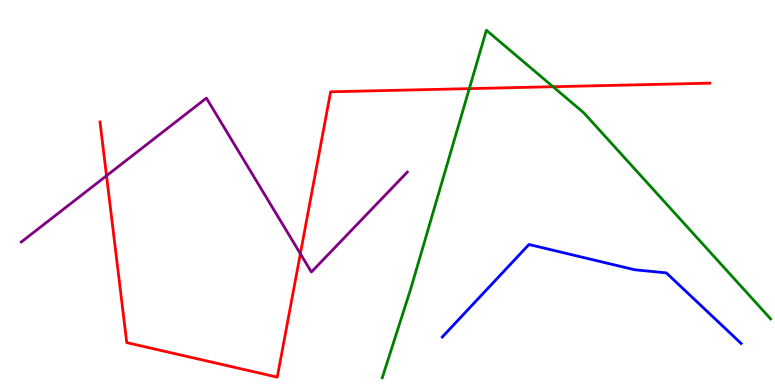[{'lines': ['blue', 'red'], 'intersections': []}, {'lines': ['green', 'red'], 'intersections': [{'x': 6.06, 'y': 7.7}, {'x': 7.14, 'y': 7.75}]}, {'lines': ['purple', 'red'], 'intersections': [{'x': 1.37, 'y': 5.44}, {'x': 3.88, 'y': 3.41}]}, {'lines': ['blue', 'green'], 'intersections': []}, {'lines': ['blue', 'purple'], 'intersections': []}, {'lines': ['green', 'purple'], 'intersections': []}]